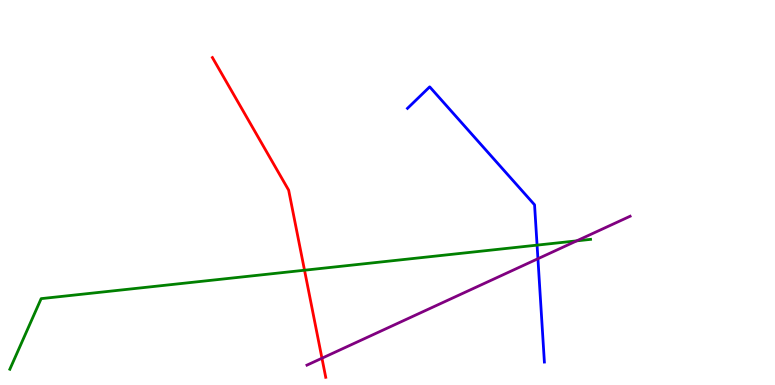[{'lines': ['blue', 'red'], 'intersections': []}, {'lines': ['green', 'red'], 'intersections': [{'x': 3.93, 'y': 2.98}]}, {'lines': ['purple', 'red'], 'intersections': [{'x': 4.15, 'y': 0.696}]}, {'lines': ['blue', 'green'], 'intersections': [{'x': 6.93, 'y': 3.63}]}, {'lines': ['blue', 'purple'], 'intersections': [{'x': 6.94, 'y': 3.28}]}, {'lines': ['green', 'purple'], 'intersections': [{'x': 7.44, 'y': 3.74}]}]